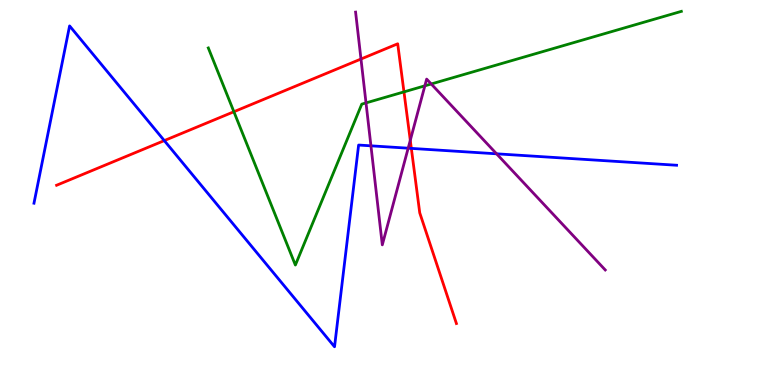[{'lines': ['blue', 'red'], 'intersections': [{'x': 2.12, 'y': 6.35}, {'x': 5.31, 'y': 6.15}]}, {'lines': ['green', 'red'], 'intersections': [{'x': 3.02, 'y': 7.1}, {'x': 5.21, 'y': 7.61}]}, {'lines': ['purple', 'red'], 'intersections': [{'x': 4.66, 'y': 8.47}, {'x': 5.29, 'y': 6.36}]}, {'lines': ['blue', 'green'], 'intersections': []}, {'lines': ['blue', 'purple'], 'intersections': [{'x': 4.79, 'y': 6.21}, {'x': 5.27, 'y': 6.15}, {'x': 6.41, 'y': 6.0}]}, {'lines': ['green', 'purple'], 'intersections': [{'x': 4.72, 'y': 7.33}, {'x': 5.48, 'y': 7.77}, {'x': 5.56, 'y': 7.82}]}]